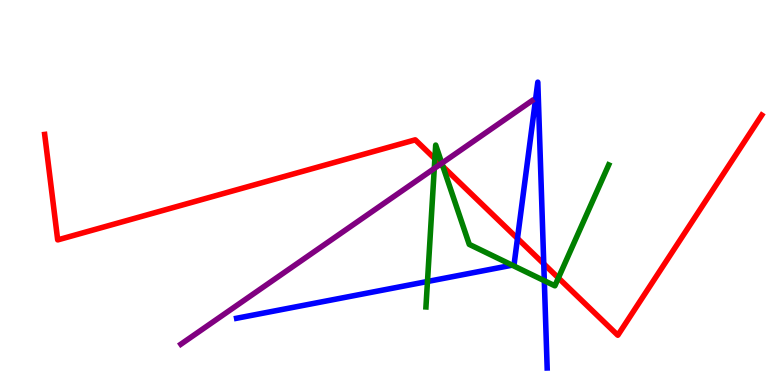[{'lines': ['blue', 'red'], 'intersections': [{'x': 6.68, 'y': 3.81}, {'x': 7.02, 'y': 3.15}]}, {'lines': ['green', 'red'], 'intersections': [{'x': 5.61, 'y': 5.88}, {'x': 5.72, 'y': 5.67}, {'x': 7.21, 'y': 2.78}]}, {'lines': ['purple', 'red'], 'intersections': [{'x': 5.68, 'y': 5.74}]}, {'lines': ['blue', 'green'], 'intersections': [{'x': 5.52, 'y': 2.69}, {'x': 6.61, 'y': 3.11}, {'x': 7.02, 'y': 2.71}]}, {'lines': ['blue', 'purple'], 'intersections': []}, {'lines': ['green', 'purple'], 'intersections': [{'x': 5.6, 'y': 5.62}, {'x': 5.7, 'y': 5.76}]}]